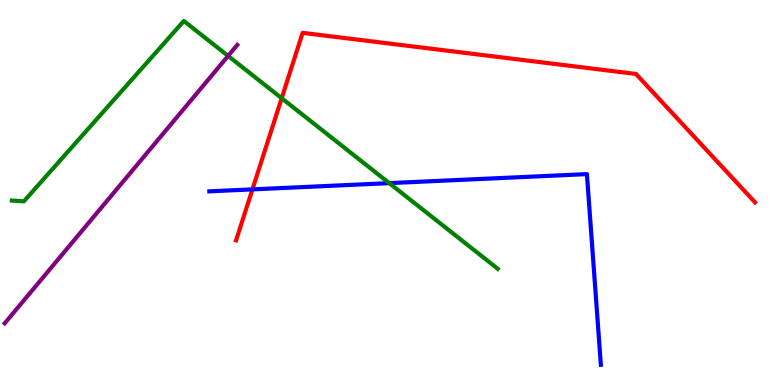[{'lines': ['blue', 'red'], 'intersections': [{'x': 3.26, 'y': 5.08}]}, {'lines': ['green', 'red'], 'intersections': [{'x': 3.63, 'y': 7.45}]}, {'lines': ['purple', 'red'], 'intersections': []}, {'lines': ['blue', 'green'], 'intersections': [{'x': 5.02, 'y': 5.24}]}, {'lines': ['blue', 'purple'], 'intersections': []}, {'lines': ['green', 'purple'], 'intersections': [{'x': 2.94, 'y': 8.55}]}]